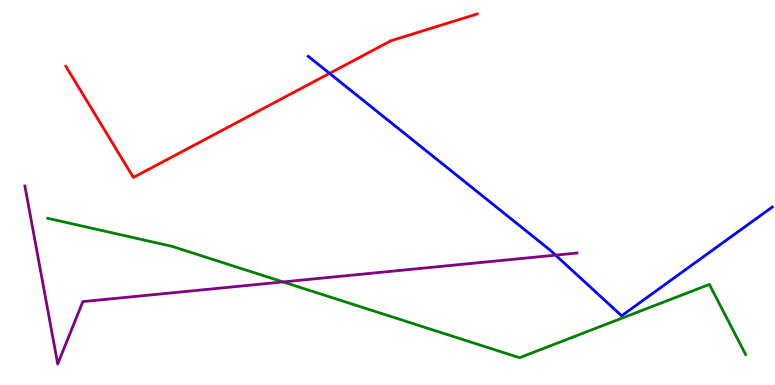[{'lines': ['blue', 'red'], 'intersections': [{'x': 4.25, 'y': 8.09}]}, {'lines': ['green', 'red'], 'intersections': []}, {'lines': ['purple', 'red'], 'intersections': []}, {'lines': ['blue', 'green'], 'intersections': []}, {'lines': ['blue', 'purple'], 'intersections': [{'x': 7.17, 'y': 3.37}]}, {'lines': ['green', 'purple'], 'intersections': [{'x': 3.65, 'y': 2.68}]}]